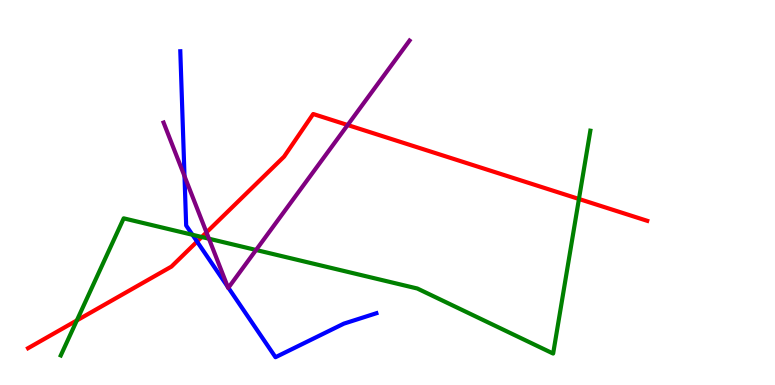[{'lines': ['blue', 'red'], 'intersections': [{'x': 2.54, 'y': 3.73}]}, {'lines': ['green', 'red'], 'intersections': [{'x': 0.991, 'y': 1.68}, {'x': 2.6, 'y': 3.84}, {'x': 7.47, 'y': 4.83}]}, {'lines': ['purple', 'red'], 'intersections': [{'x': 2.66, 'y': 3.96}, {'x': 4.49, 'y': 6.75}]}, {'lines': ['blue', 'green'], 'intersections': [{'x': 2.48, 'y': 3.9}]}, {'lines': ['blue', 'purple'], 'intersections': [{'x': 2.38, 'y': 5.43}, {'x': 2.94, 'y': 2.55}, {'x': 2.95, 'y': 2.53}]}, {'lines': ['green', 'purple'], 'intersections': [{'x': 2.7, 'y': 3.8}, {'x': 3.3, 'y': 3.51}]}]